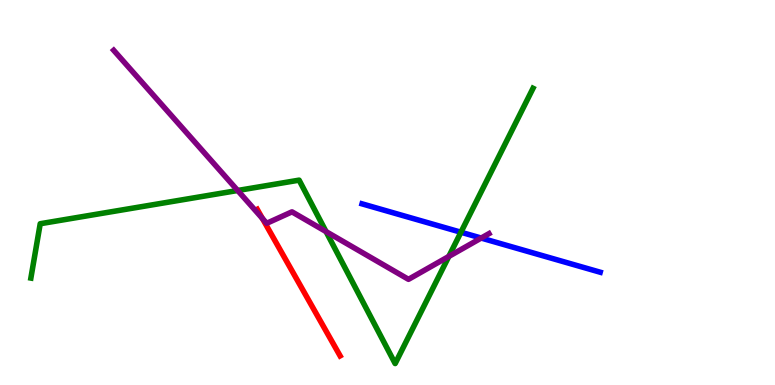[{'lines': ['blue', 'red'], 'intersections': []}, {'lines': ['green', 'red'], 'intersections': []}, {'lines': ['purple', 'red'], 'intersections': [{'x': 3.39, 'y': 4.33}]}, {'lines': ['blue', 'green'], 'intersections': [{'x': 5.95, 'y': 3.97}]}, {'lines': ['blue', 'purple'], 'intersections': [{'x': 6.21, 'y': 3.82}]}, {'lines': ['green', 'purple'], 'intersections': [{'x': 3.07, 'y': 5.05}, {'x': 4.21, 'y': 3.98}, {'x': 5.79, 'y': 3.34}]}]